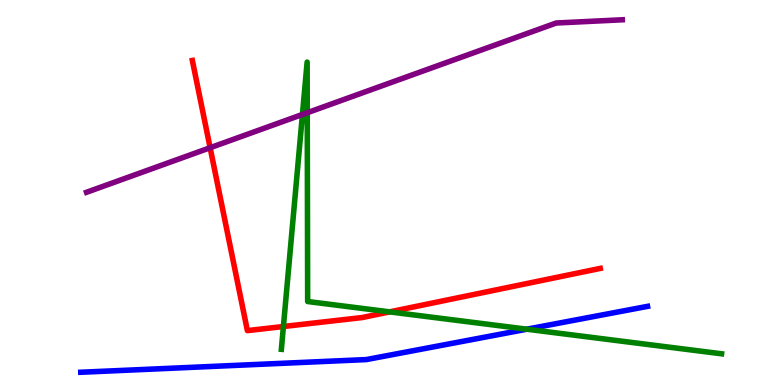[{'lines': ['blue', 'red'], 'intersections': []}, {'lines': ['green', 'red'], 'intersections': [{'x': 3.66, 'y': 1.52}, {'x': 5.03, 'y': 1.9}]}, {'lines': ['purple', 'red'], 'intersections': [{'x': 2.71, 'y': 6.16}]}, {'lines': ['blue', 'green'], 'intersections': [{'x': 6.8, 'y': 1.45}]}, {'lines': ['blue', 'purple'], 'intersections': []}, {'lines': ['green', 'purple'], 'intersections': [{'x': 3.9, 'y': 7.03}, {'x': 3.96, 'y': 7.07}]}]